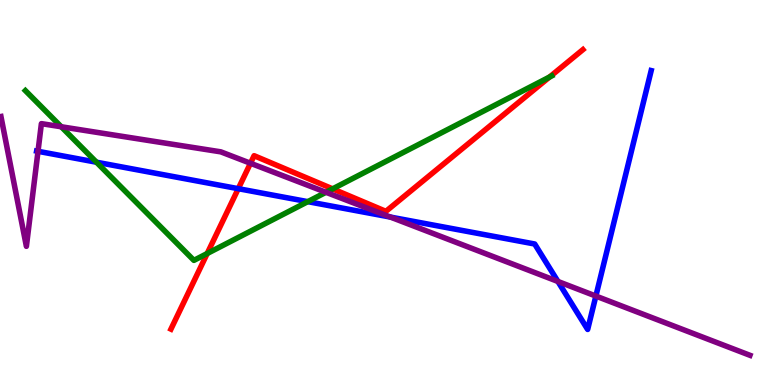[{'lines': ['blue', 'red'], 'intersections': [{'x': 3.07, 'y': 5.1}]}, {'lines': ['green', 'red'], 'intersections': [{'x': 2.67, 'y': 3.42}, {'x': 4.29, 'y': 5.09}, {'x': 7.09, 'y': 8.0}]}, {'lines': ['purple', 'red'], 'intersections': [{'x': 3.23, 'y': 5.76}]}, {'lines': ['blue', 'green'], 'intersections': [{'x': 1.24, 'y': 5.79}, {'x': 3.97, 'y': 4.76}]}, {'lines': ['blue', 'purple'], 'intersections': [{'x': 0.49, 'y': 6.07}, {'x': 5.04, 'y': 4.36}, {'x': 7.2, 'y': 2.69}, {'x': 7.69, 'y': 2.31}]}, {'lines': ['green', 'purple'], 'intersections': [{'x': 0.79, 'y': 6.71}, {'x': 4.21, 'y': 5.01}]}]